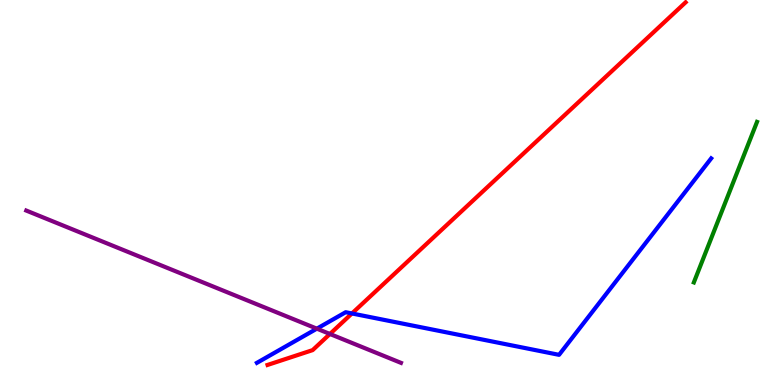[{'lines': ['blue', 'red'], 'intersections': [{'x': 4.54, 'y': 1.86}]}, {'lines': ['green', 'red'], 'intersections': []}, {'lines': ['purple', 'red'], 'intersections': [{'x': 4.26, 'y': 1.33}]}, {'lines': ['blue', 'green'], 'intersections': []}, {'lines': ['blue', 'purple'], 'intersections': [{'x': 4.09, 'y': 1.46}]}, {'lines': ['green', 'purple'], 'intersections': []}]